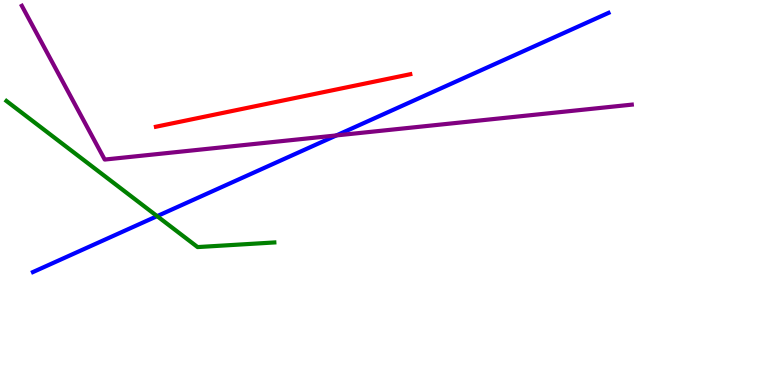[{'lines': ['blue', 'red'], 'intersections': []}, {'lines': ['green', 'red'], 'intersections': []}, {'lines': ['purple', 'red'], 'intersections': []}, {'lines': ['blue', 'green'], 'intersections': [{'x': 2.03, 'y': 4.39}]}, {'lines': ['blue', 'purple'], 'intersections': [{'x': 4.34, 'y': 6.48}]}, {'lines': ['green', 'purple'], 'intersections': []}]